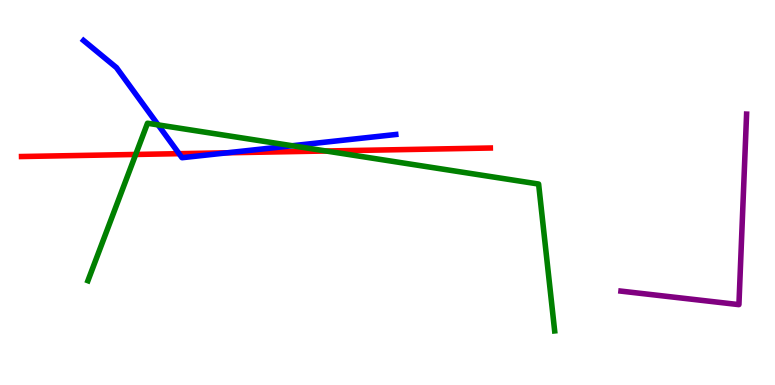[{'lines': ['blue', 'red'], 'intersections': [{'x': 2.31, 'y': 6.01}, {'x': 2.93, 'y': 6.03}]}, {'lines': ['green', 'red'], 'intersections': [{'x': 1.75, 'y': 5.99}, {'x': 4.21, 'y': 6.08}]}, {'lines': ['purple', 'red'], 'intersections': []}, {'lines': ['blue', 'green'], 'intersections': [{'x': 2.04, 'y': 6.76}, {'x': 3.77, 'y': 6.21}]}, {'lines': ['blue', 'purple'], 'intersections': []}, {'lines': ['green', 'purple'], 'intersections': []}]